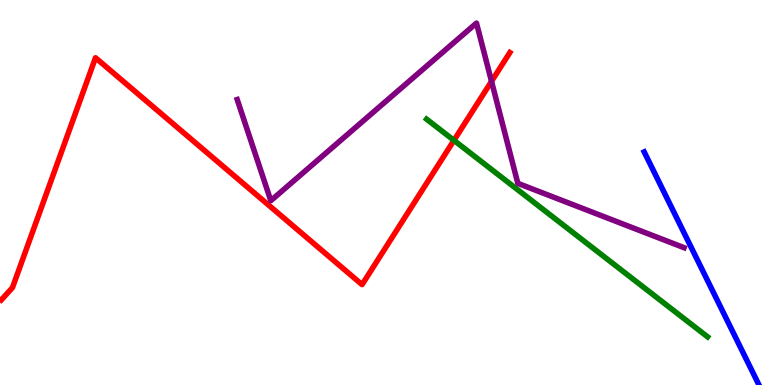[{'lines': ['blue', 'red'], 'intersections': []}, {'lines': ['green', 'red'], 'intersections': [{'x': 5.86, 'y': 6.35}]}, {'lines': ['purple', 'red'], 'intersections': [{'x': 6.34, 'y': 7.89}]}, {'lines': ['blue', 'green'], 'intersections': []}, {'lines': ['blue', 'purple'], 'intersections': []}, {'lines': ['green', 'purple'], 'intersections': []}]